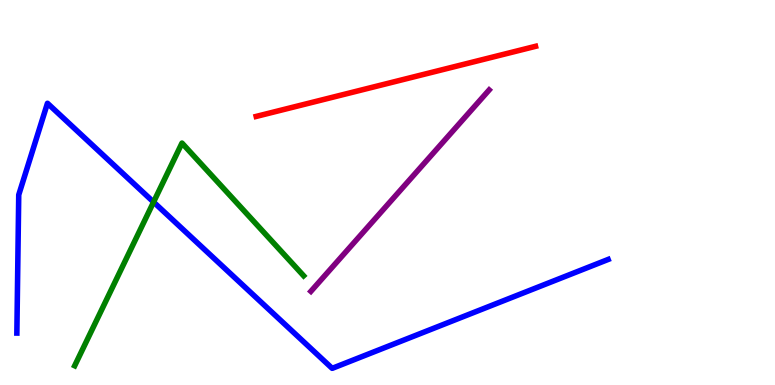[{'lines': ['blue', 'red'], 'intersections': []}, {'lines': ['green', 'red'], 'intersections': []}, {'lines': ['purple', 'red'], 'intersections': []}, {'lines': ['blue', 'green'], 'intersections': [{'x': 1.98, 'y': 4.75}]}, {'lines': ['blue', 'purple'], 'intersections': []}, {'lines': ['green', 'purple'], 'intersections': []}]